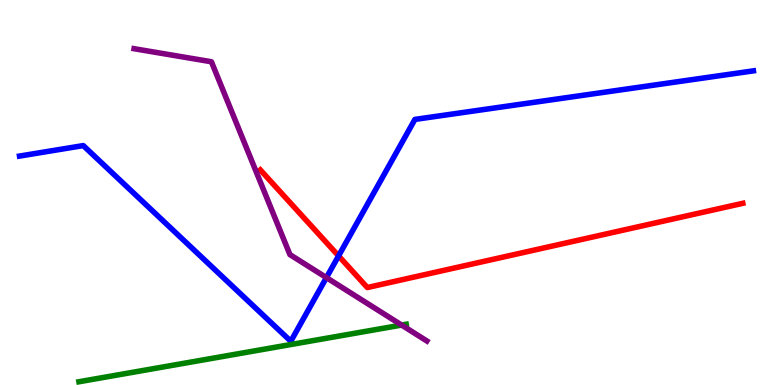[{'lines': ['blue', 'red'], 'intersections': [{'x': 4.37, 'y': 3.35}]}, {'lines': ['green', 'red'], 'intersections': []}, {'lines': ['purple', 'red'], 'intersections': []}, {'lines': ['blue', 'green'], 'intersections': []}, {'lines': ['blue', 'purple'], 'intersections': [{'x': 4.21, 'y': 2.79}]}, {'lines': ['green', 'purple'], 'intersections': [{'x': 5.18, 'y': 1.56}]}]